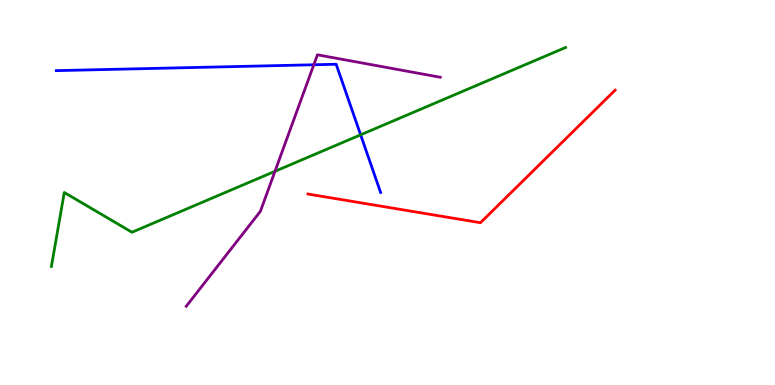[{'lines': ['blue', 'red'], 'intersections': []}, {'lines': ['green', 'red'], 'intersections': []}, {'lines': ['purple', 'red'], 'intersections': []}, {'lines': ['blue', 'green'], 'intersections': [{'x': 4.65, 'y': 6.5}]}, {'lines': ['blue', 'purple'], 'intersections': [{'x': 4.05, 'y': 8.32}]}, {'lines': ['green', 'purple'], 'intersections': [{'x': 3.55, 'y': 5.55}]}]